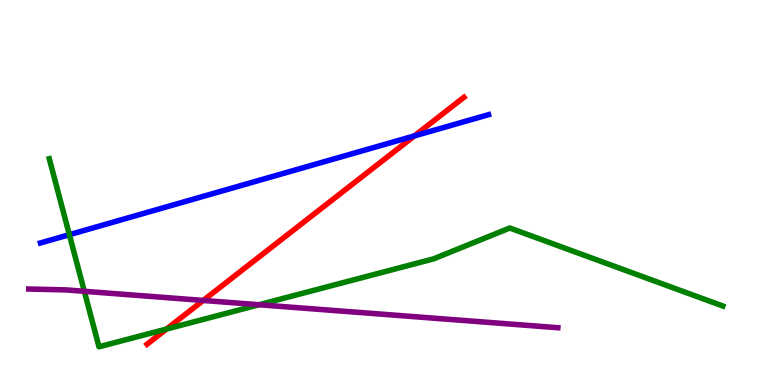[{'lines': ['blue', 'red'], 'intersections': [{'x': 5.35, 'y': 6.47}]}, {'lines': ['green', 'red'], 'intersections': [{'x': 2.15, 'y': 1.45}]}, {'lines': ['purple', 'red'], 'intersections': [{'x': 2.62, 'y': 2.2}]}, {'lines': ['blue', 'green'], 'intersections': [{'x': 0.895, 'y': 3.9}]}, {'lines': ['blue', 'purple'], 'intersections': []}, {'lines': ['green', 'purple'], 'intersections': [{'x': 1.09, 'y': 2.43}, {'x': 3.34, 'y': 2.08}]}]